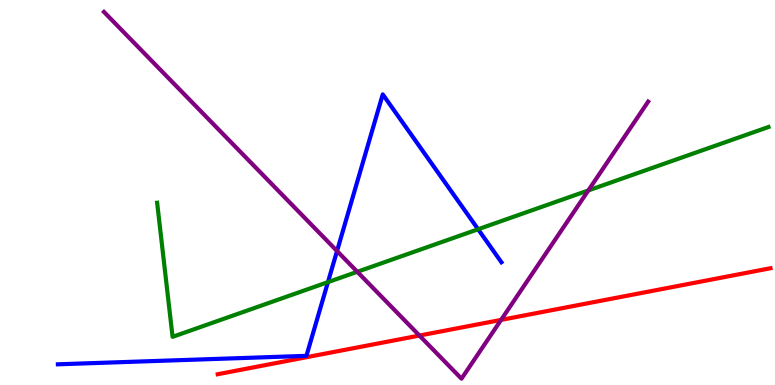[{'lines': ['blue', 'red'], 'intersections': []}, {'lines': ['green', 'red'], 'intersections': []}, {'lines': ['purple', 'red'], 'intersections': [{'x': 5.41, 'y': 1.28}, {'x': 6.47, 'y': 1.69}]}, {'lines': ['blue', 'green'], 'intersections': [{'x': 4.23, 'y': 2.67}, {'x': 6.17, 'y': 4.05}]}, {'lines': ['blue', 'purple'], 'intersections': [{'x': 4.35, 'y': 3.48}]}, {'lines': ['green', 'purple'], 'intersections': [{'x': 4.61, 'y': 2.94}, {'x': 7.59, 'y': 5.05}]}]